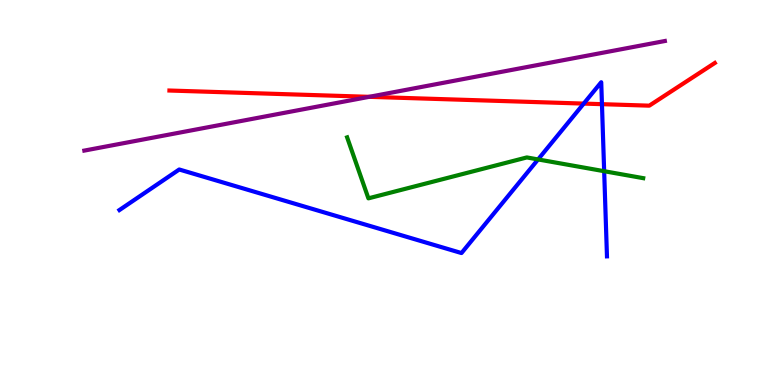[{'lines': ['blue', 'red'], 'intersections': [{'x': 7.53, 'y': 7.31}, {'x': 7.77, 'y': 7.29}]}, {'lines': ['green', 'red'], 'intersections': []}, {'lines': ['purple', 'red'], 'intersections': [{'x': 4.76, 'y': 7.49}]}, {'lines': ['blue', 'green'], 'intersections': [{'x': 6.94, 'y': 5.86}, {'x': 7.8, 'y': 5.55}]}, {'lines': ['blue', 'purple'], 'intersections': []}, {'lines': ['green', 'purple'], 'intersections': []}]